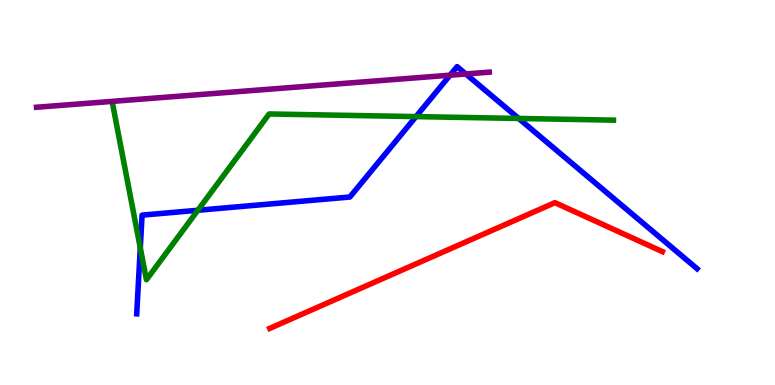[{'lines': ['blue', 'red'], 'intersections': []}, {'lines': ['green', 'red'], 'intersections': []}, {'lines': ['purple', 'red'], 'intersections': []}, {'lines': ['blue', 'green'], 'intersections': [{'x': 1.81, 'y': 3.56}, {'x': 2.55, 'y': 4.54}, {'x': 5.37, 'y': 6.97}, {'x': 6.69, 'y': 6.92}]}, {'lines': ['blue', 'purple'], 'intersections': [{'x': 5.81, 'y': 8.05}, {'x': 6.01, 'y': 8.08}]}, {'lines': ['green', 'purple'], 'intersections': []}]